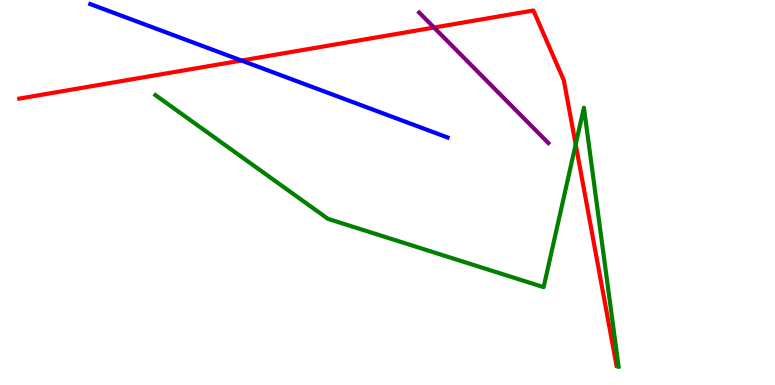[{'lines': ['blue', 'red'], 'intersections': [{'x': 3.12, 'y': 8.43}]}, {'lines': ['green', 'red'], 'intersections': [{'x': 7.43, 'y': 6.25}]}, {'lines': ['purple', 'red'], 'intersections': [{'x': 5.6, 'y': 9.28}]}, {'lines': ['blue', 'green'], 'intersections': []}, {'lines': ['blue', 'purple'], 'intersections': []}, {'lines': ['green', 'purple'], 'intersections': []}]